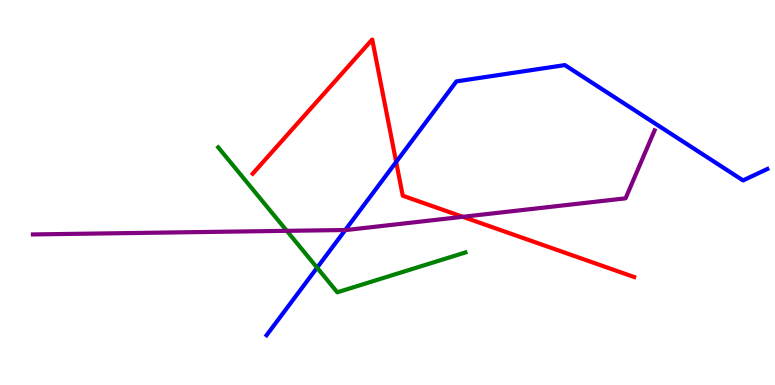[{'lines': ['blue', 'red'], 'intersections': [{'x': 5.11, 'y': 5.79}]}, {'lines': ['green', 'red'], 'intersections': []}, {'lines': ['purple', 'red'], 'intersections': [{'x': 5.97, 'y': 4.37}]}, {'lines': ['blue', 'green'], 'intersections': [{'x': 4.09, 'y': 3.05}]}, {'lines': ['blue', 'purple'], 'intersections': [{'x': 4.46, 'y': 4.03}]}, {'lines': ['green', 'purple'], 'intersections': [{'x': 3.7, 'y': 4.0}]}]